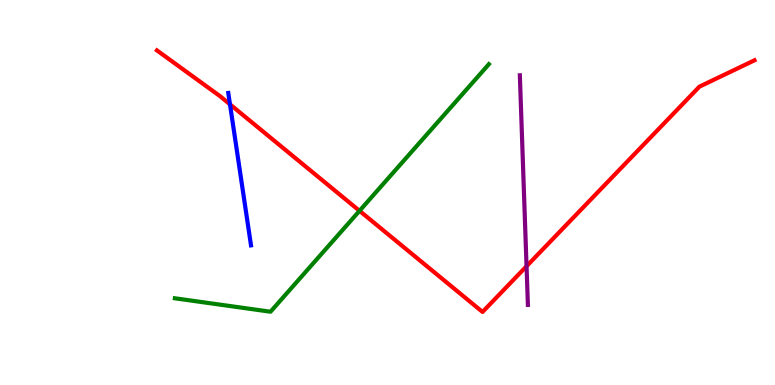[{'lines': ['blue', 'red'], 'intersections': [{'x': 2.97, 'y': 7.29}]}, {'lines': ['green', 'red'], 'intersections': [{'x': 4.64, 'y': 4.52}]}, {'lines': ['purple', 'red'], 'intersections': [{'x': 6.79, 'y': 3.08}]}, {'lines': ['blue', 'green'], 'intersections': []}, {'lines': ['blue', 'purple'], 'intersections': []}, {'lines': ['green', 'purple'], 'intersections': []}]